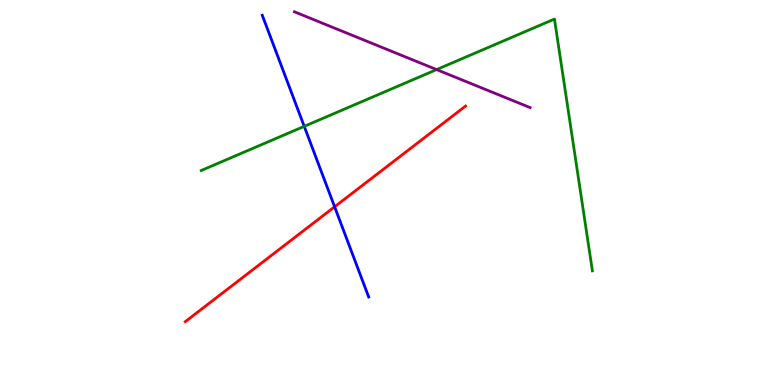[{'lines': ['blue', 'red'], 'intersections': [{'x': 4.32, 'y': 4.63}]}, {'lines': ['green', 'red'], 'intersections': []}, {'lines': ['purple', 'red'], 'intersections': []}, {'lines': ['blue', 'green'], 'intersections': [{'x': 3.93, 'y': 6.72}]}, {'lines': ['blue', 'purple'], 'intersections': []}, {'lines': ['green', 'purple'], 'intersections': [{'x': 5.63, 'y': 8.19}]}]